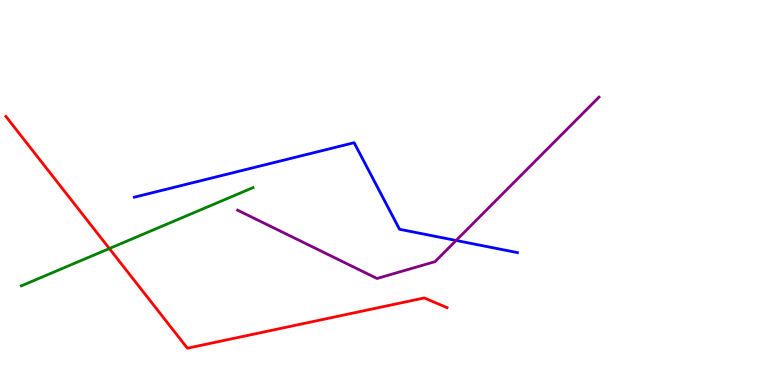[{'lines': ['blue', 'red'], 'intersections': []}, {'lines': ['green', 'red'], 'intersections': [{'x': 1.41, 'y': 3.54}]}, {'lines': ['purple', 'red'], 'intersections': []}, {'lines': ['blue', 'green'], 'intersections': []}, {'lines': ['blue', 'purple'], 'intersections': [{'x': 5.89, 'y': 3.75}]}, {'lines': ['green', 'purple'], 'intersections': []}]